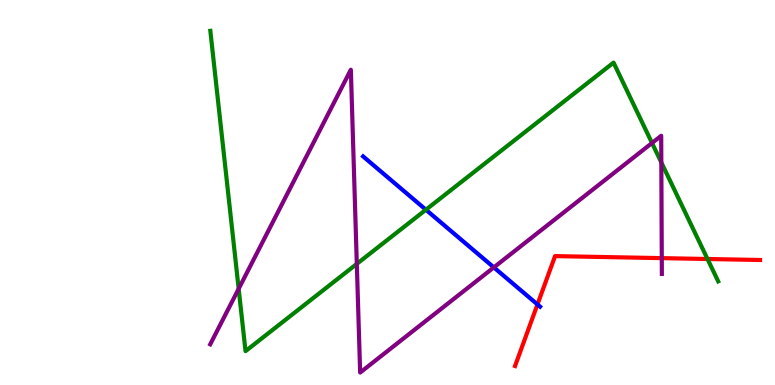[{'lines': ['blue', 'red'], 'intersections': [{'x': 6.94, 'y': 2.09}]}, {'lines': ['green', 'red'], 'intersections': [{'x': 9.13, 'y': 3.27}]}, {'lines': ['purple', 'red'], 'intersections': [{'x': 8.54, 'y': 3.3}]}, {'lines': ['blue', 'green'], 'intersections': [{'x': 5.5, 'y': 4.55}]}, {'lines': ['blue', 'purple'], 'intersections': [{'x': 6.37, 'y': 3.05}]}, {'lines': ['green', 'purple'], 'intersections': [{'x': 3.08, 'y': 2.5}, {'x': 4.6, 'y': 3.15}, {'x': 8.41, 'y': 6.29}, {'x': 8.53, 'y': 5.78}]}]